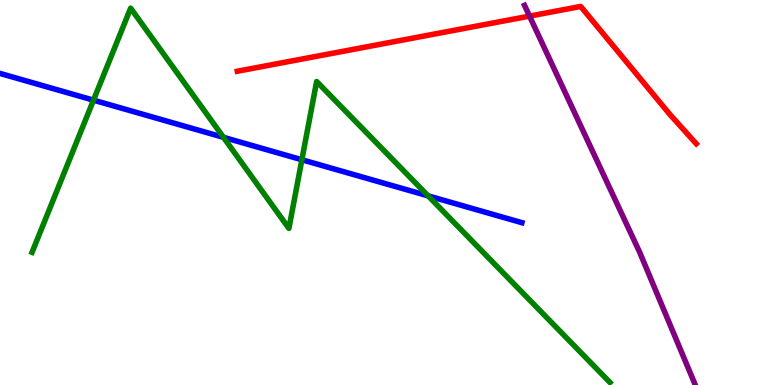[{'lines': ['blue', 'red'], 'intersections': []}, {'lines': ['green', 'red'], 'intersections': []}, {'lines': ['purple', 'red'], 'intersections': [{'x': 6.83, 'y': 9.58}]}, {'lines': ['blue', 'green'], 'intersections': [{'x': 1.21, 'y': 7.4}, {'x': 2.88, 'y': 6.43}, {'x': 3.9, 'y': 5.85}, {'x': 5.52, 'y': 4.91}]}, {'lines': ['blue', 'purple'], 'intersections': []}, {'lines': ['green', 'purple'], 'intersections': []}]